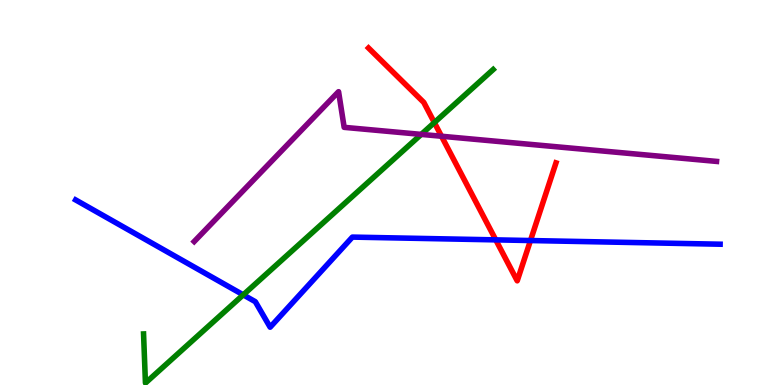[{'lines': ['blue', 'red'], 'intersections': [{'x': 6.4, 'y': 3.77}, {'x': 6.84, 'y': 3.75}]}, {'lines': ['green', 'red'], 'intersections': [{'x': 5.6, 'y': 6.82}]}, {'lines': ['purple', 'red'], 'intersections': [{'x': 5.7, 'y': 6.46}]}, {'lines': ['blue', 'green'], 'intersections': [{'x': 3.14, 'y': 2.34}]}, {'lines': ['blue', 'purple'], 'intersections': []}, {'lines': ['green', 'purple'], 'intersections': [{'x': 5.44, 'y': 6.51}]}]